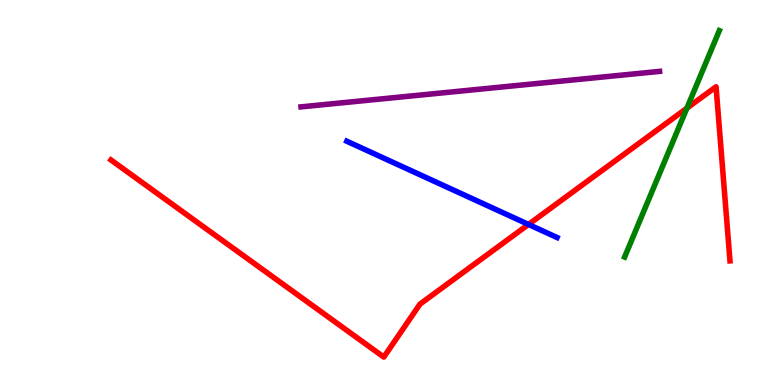[{'lines': ['blue', 'red'], 'intersections': [{'x': 6.82, 'y': 4.17}]}, {'lines': ['green', 'red'], 'intersections': [{'x': 8.86, 'y': 7.19}]}, {'lines': ['purple', 'red'], 'intersections': []}, {'lines': ['blue', 'green'], 'intersections': []}, {'lines': ['blue', 'purple'], 'intersections': []}, {'lines': ['green', 'purple'], 'intersections': []}]